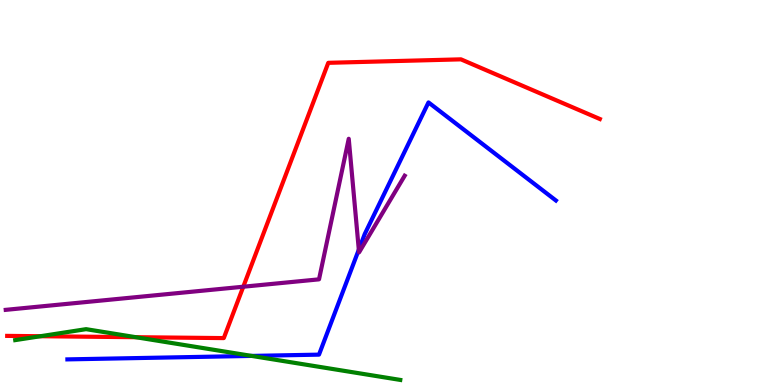[{'lines': ['blue', 'red'], 'intersections': []}, {'lines': ['green', 'red'], 'intersections': [{'x': 0.521, 'y': 1.27}, {'x': 1.75, 'y': 1.24}]}, {'lines': ['purple', 'red'], 'intersections': [{'x': 3.14, 'y': 2.55}]}, {'lines': ['blue', 'green'], 'intersections': [{'x': 3.25, 'y': 0.756}]}, {'lines': ['blue', 'purple'], 'intersections': [{'x': 4.63, 'y': 3.51}]}, {'lines': ['green', 'purple'], 'intersections': []}]